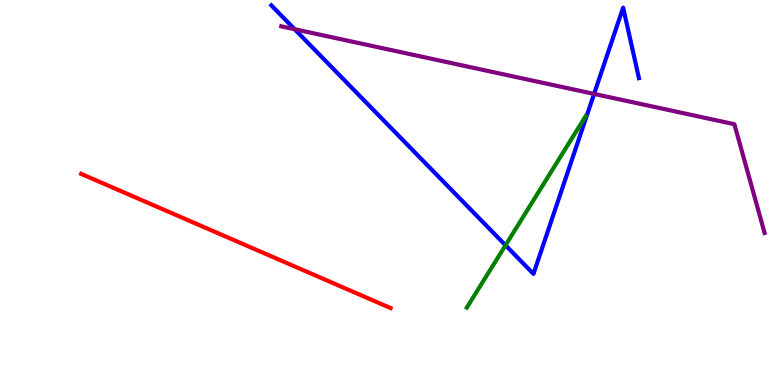[{'lines': ['blue', 'red'], 'intersections': []}, {'lines': ['green', 'red'], 'intersections': []}, {'lines': ['purple', 'red'], 'intersections': []}, {'lines': ['blue', 'green'], 'intersections': [{'x': 6.52, 'y': 3.63}]}, {'lines': ['blue', 'purple'], 'intersections': [{'x': 3.8, 'y': 9.24}, {'x': 7.67, 'y': 7.56}]}, {'lines': ['green', 'purple'], 'intersections': []}]